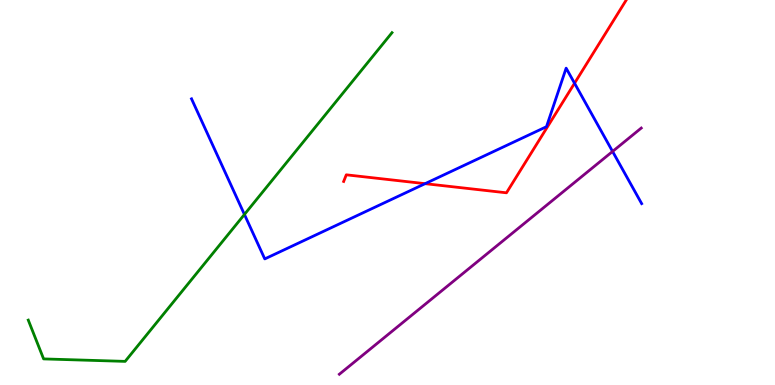[{'lines': ['blue', 'red'], 'intersections': [{'x': 5.49, 'y': 5.23}, {'x': 7.41, 'y': 7.84}]}, {'lines': ['green', 'red'], 'intersections': []}, {'lines': ['purple', 'red'], 'intersections': []}, {'lines': ['blue', 'green'], 'intersections': [{'x': 3.15, 'y': 4.43}]}, {'lines': ['blue', 'purple'], 'intersections': [{'x': 7.9, 'y': 6.07}]}, {'lines': ['green', 'purple'], 'intersections': []}]